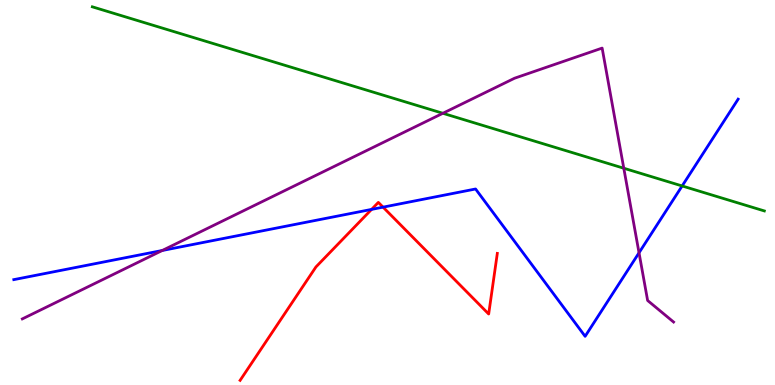[{'lines': ['blue', 'red'], 'intersections': [{'x': 4.79, 'y': 4.56}, {'x': 4.94, 'y': 4.62}]}, {'lines': ['green', 'red'], 'intersections': []}, {'lines': ['purple', 'red'], 'intersections': []}, {'lines': ['blue', 'green'], 'intersections': [{'x': 8.8, 'y': 5.17}]}, {'lines': ['blue', 'purple'], 'intersections': [{'x': 2.09, 'y': 3.49}, {'x': 8.25, 'y': 3.43}]}, {'lines': ['green', 'purple'], 'intersections': [{'x': 5.71, 'y': 7.06}, {'x': 8.05, 'y': 5.63}]}]